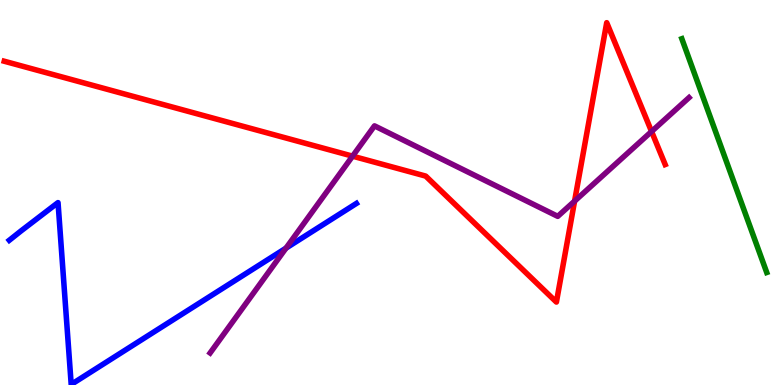[{'lines': ['blue', 'red'], 'intersections': []}, {'lines': ['green', 'red'], 'intersections': []}, {'lines': ['purple', 'red'], 'intersections': [{'x': 4.55, 'y': 5.94}, {'x': 7.41, 'y': 4.78}, {'x': 8.41, 'y': 6.58}]}, {'lines': ['blue', 'green'], 'intersections': []}, {'lines': ['blue', 'purple'], 'intersections': [{'x': 3.69, 'y': 3.56}]}, {'lines': ['green', 'purple'], 'intersections': []}]